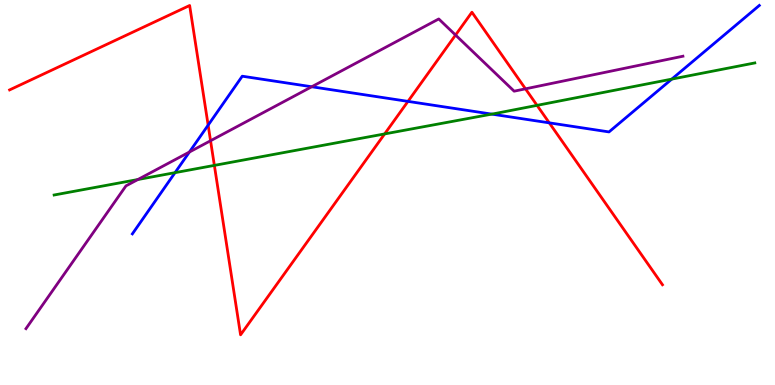[{'lines': ['blue', 'red'], 'intersections': [{'x': 2.69, 'y': 6.75}, {'x': 5.26, 'y': 7.37}, {'x': 7.09, 'y': 6.81}]}, {'lines': ['green', 'red'], 'intersections': [{'x': 2.77, 'y': 5.7}, {'x': 4.96, 'y': 6.52}, {'x': 6.93, 'y': 7.26}]}, {'lines': ['purple', 'red'], 'intersections': [{'x': 2.72, 'y': 6.34}, {'x': 5.88, 'y': 9.09}, {'x': 6.78, 'y': 7.69}]}, {'lines': ['blue', 'green'], 'intersections': [{'x': 2.26, 'y': 5.52}, {'x': 6.35, 'y': 7.04}, {'x': 8.67, 'y': 7.95}]}, {'lines': ['blue', 'purple'], 'intersections': [{'x': 2.44, 'y': 6.05}, {'x': 4.02, 'y': 7.75}]}, {'lines': ['green', 'purple'], 'intersections': [{'x': 1.78, 'y': 5.34}]}]